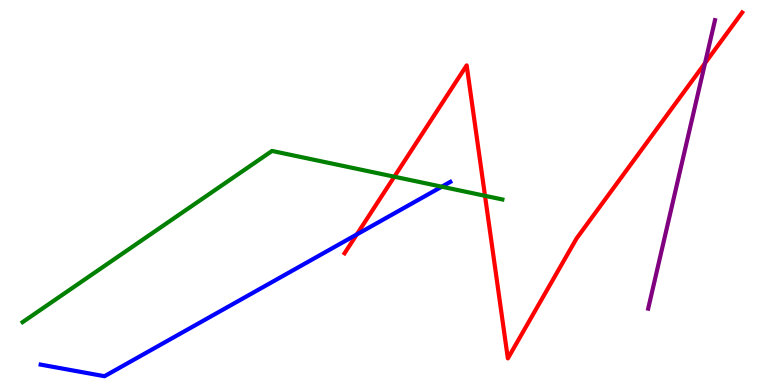[{'lines': ['blue', 'red'], 'intersections': [{'x': 4.6, 'y': 3.91}]}, {'lines': ['green', 'red'], 'intersections': [{'x': 5.09, 'y': 5.41}, {'x': 6.26, 'y': 4.91}]}, {'lines': ['purple', 'red'], 'intersections': [{'x': 9.1, 'y': 8.36}]}, {'lines': ['blue', 'green'], 'intersections': [{'x': 5.7, 'y': 5.15}]}, {'lines': ['blue', 'purple'], 'intersections': []}, {'lines': ['green', 'purple'], 'intersections': []}]